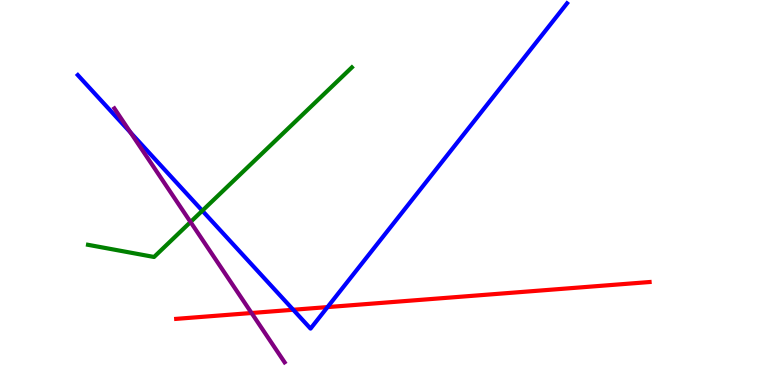[{'lines': ['blue', 'red'], 'intersections': [{'x': 3.78, 'y': 1.95}, {'x': 4.23, 'y': 2.02}]}, {'lines': ['green', 'red'], 'intersections': []}, {'lines': ['purple', 'red'], 'intersections': [{'x': 3.25, 'y': 1.87}]}, {'lines': ['blue', 'green'], 'intersections': [{'x': 2.61, 'y': 4.53}]}, {'lines': ['blue', 'purple'], 'intersections': [{'x': 1.68, 'y': 6.56}]}, {'lines': ['green', 'purple'], 'intersections': [{'x': 2.46, 'y': 4.23}]}]